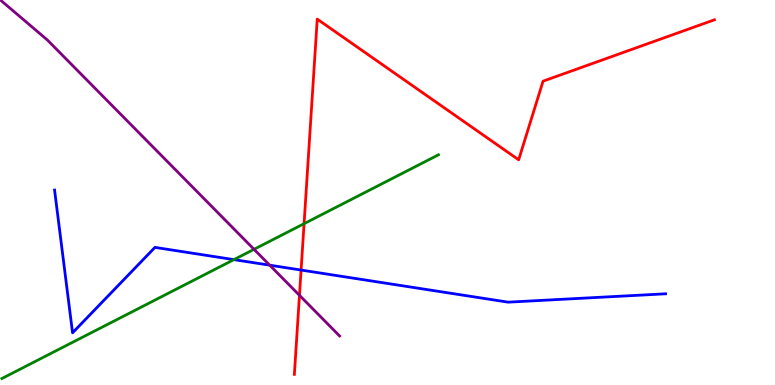[{'lines': ['blue', 'red'], 'intersections': [{'x': 3.89, 'y': 2.99}]}, {'lines': ['green', 'red'], 'intersections': [{'x': 3.92, 'y': 4.19}]}, {'lines': ['purple', 'red'], 'intersections': [{'x': 3.86, 'y': 2.33}]}, {'lines': ['blue', 'green'], 'intersections': [{'x': 3.02, 'y': 3.26}]}, {'lines': ['blue', 'purple'], 'intersections': [{'x': 3.48, 'y': 3.11}]}, {'lines': ['green', 'purple'], 'intersections': [{'x': 3.28, 'y': 3.52}]}]